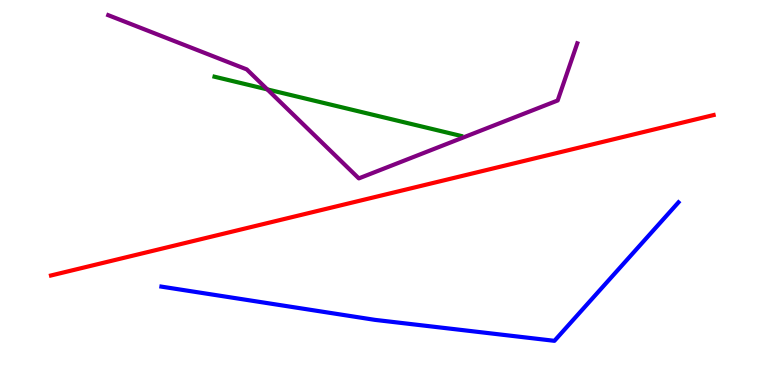[{'lines': ['blue', 'red'], 'intersections': []}, {'lines': ['green', 'red'], 'intersections': []}, {'lines': ['purple', 'red'], 'intersections': []}, {'lines': ['blue', 'green'], 'intersections': []}, {'lines': ['blue', 'purple'], 'intersections': []}, {'lines': ['green', 'purple'], 'intersections': [{'x': 3.45, 'y': 7.68}]}]